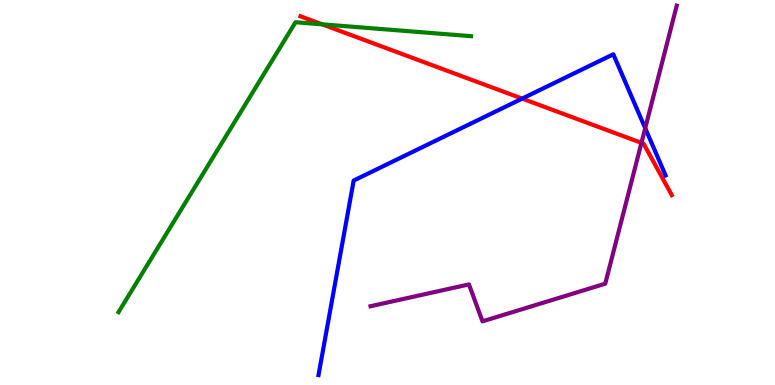[{'lines': ['blue', 'red'], 'intersections': [{'x': 6.74, 'y': 7.44}]}, {'lines': ['green', 'red'], 'intersections': [{'x': 4.16, 'y': 9.37}]}, {'lines': ['purple', 'red'], 'intersections': [{'x': 8.28, 'y': 6.29}]}, {'lines': ['blue', 'green'], 'intersections': []}, {'lines': ['blue', 'purple'], 'intersections': [{'x': 8.33, 'y': 6.67}]}, {'lines': ['green', 'purple'], 'intersections': []}]